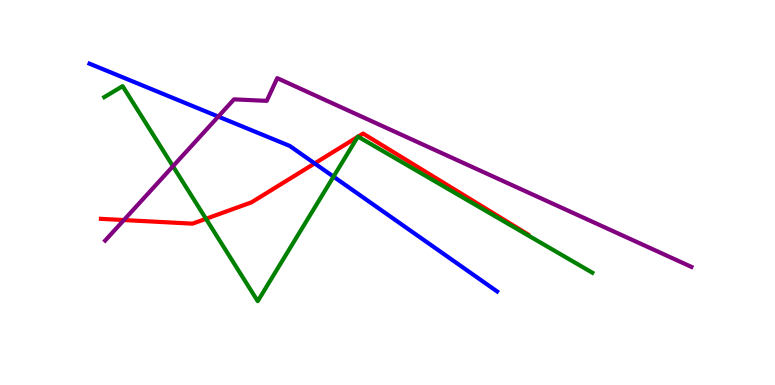[{'lines': ['blue', 'red'], 'intersections': [{'x': 4.06, 'y': 5.76}]}, {'lines': ['green', 'red'], 'intersections': [{'x': 2.66, 'y': 4.32}, {'x': 4.62, 'y': 6.45}, {'x': 4.62, 'y': 6.45}]}, {'lines': ['purple', 'red'], 'intersections': [{'x': 1.6, 'y': 4.28}]}, {'lines': ['blue', 'green'], 'intersections': [{'x': 4.3, 'y': 5.41}]}, {'lines': ['blue', 'purple'], 'intersections': [{'x': 2.82, 'y': 6.97}]}, {'lines': ['green', 'purple'], 'intersections': [{'x': 2.23, 'y': 5.68}]}]